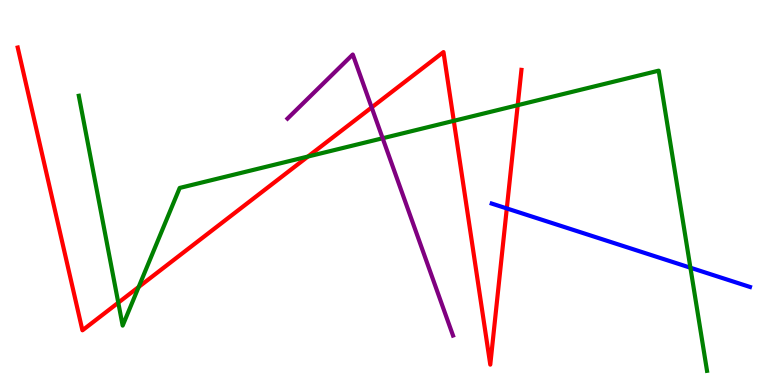[{'lines': ['blue', 'red'], 'intersections': [{'x': 6.54, 'y': 4.59}]}, {'lines': ['green', 'red'], 'intersections': [{'x': 1.53, 'y': 2.14}, {'x': 1.79, 'y': 2.55}, {'x': 3.97, 'y': 5.93}, {'x': 5.86, 'y': 6.86}, {'x': 6.68, 'y': 7.27}]}, {'lines': ['purple', 'red'], 'intersections': [{'x': 4.8, 'y': 7.21}]}, {'lines': ['blue', 'green'], 'intersections': [{'x': 8.91, 'y': 3.05}]}, {'lines': ['blue', 'purple'], 'intersections': []}, {'lines': ['green', 'purple'], 'intersections': [{'x': 4.94, 'y': 6.41}]}]